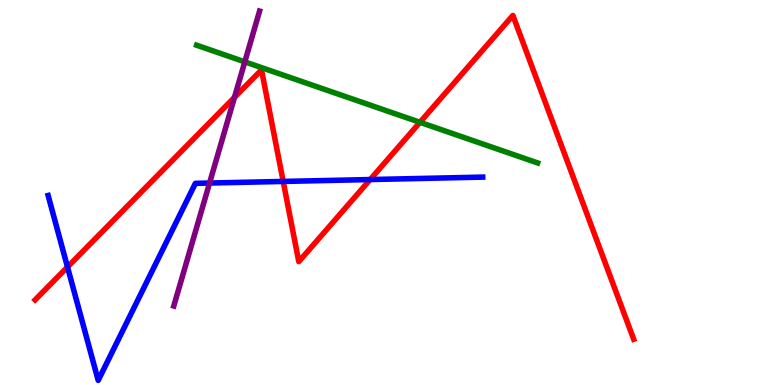[{'lines': ['blue', 'red'], 'intersections': [{'x': 0.871, 'y': 3.07}, {'x': 3.65, 'y': 5.29}, {'x': 4.78, 'y': 5.34}]}, {'lines': ['green', 'red'], 'intersections': [{'x': 5.42, 'y': 6.82}]}, {'lines': ['purple', 'red'], 'intersections': [{'x': 3.03, 'y': 7.47}]}, {'lines': ['blue', 'green'], 'intersections': []}, {'lines': ['blue', 'purple'], 'intersections': [{'x': 2.7, 'y': 5.25}]}, {'lines': ['green', 'purple'], 'intersections': [{'x': 3.16, 'y': 8.39}]}]